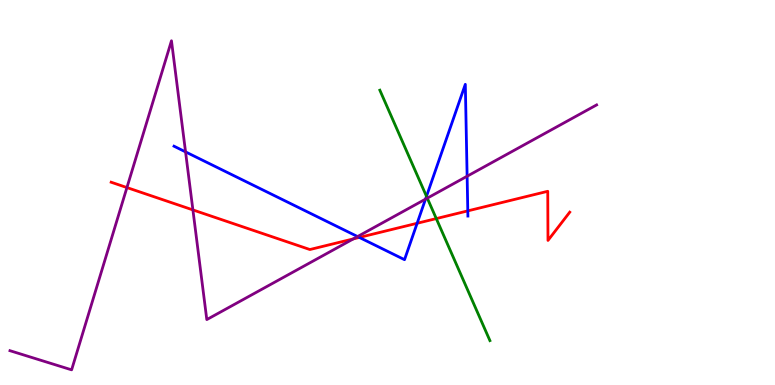[{'lines': ['blue', 'red'], 'intersections': [{'x': 4.64, 'y': 3.83}, {'x': 5.38, 'y': 4.2}, {'x': 6.04, 'y': 4.52}]}, {'lines': ['green', 'red'], 'intersections': [{'x': 5.63, 'y': 4.32}]}, {'lines': ['purple', 'red'], 'intersections': [{'x': 1.64, 'y': 5.13}, {'x': 2.49, 'y': 4.55}, {'x': 4.56, 'y': 3.79}]}, {'lines': ['blue', 'green'], 'intersections': [{'x': 5.5, 'y': 4.9}]}, {'lines': ['blue', 'purple'], 'intersections': [{'x': 2.39, 'y': 6.06}, {'x': 4.61, 'y': 3.86}, {'x': 5.49, 'y': 4.83}, {'x': 6.03, 'y': 5.42}]}, {'lines': ['green', 'purple'], 'intersections': [{'x': 5.51, 'y': 4.85}]}]